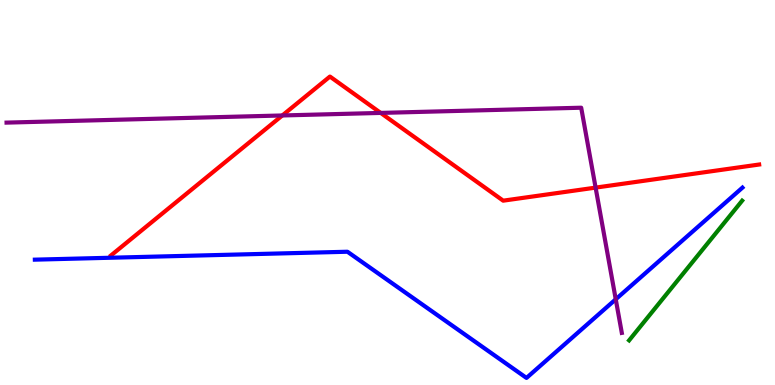[{'lines': ['blue', 'red'], 'intersections': []}, {'lines': ['green', 'red'], 'intersections': []}, {'lines': ['purple', 'red'], 'intersections': [{'x': 3.64, 'y': 7.0}, {'x': 4.91, 'y': 7.07}, {'x': 7.69, 'y': 5.13}]}, {'lines': ['blue', 'green'], 'intersections': []}, {'lines': ['blue', 'purple'], 'intersections': [{'x': 7.95, 'y': 2.23}]}, {'lines': ['green', 'purple'], 'intersections': []}]